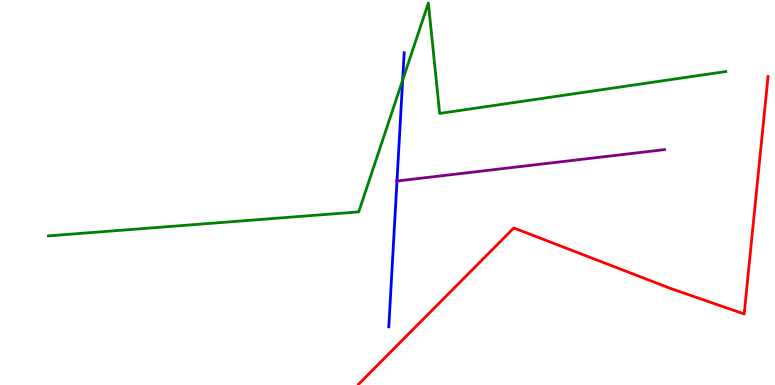[{'lines': ['blue', 'red'], 'intersections': []}, {'lines': ['green', 'red'], 'intersections': []}, {'lines': ['purple', 'red'], 'intersections': []}, {'lines': ['blue', 'green'], 'intersections': [{'x': 5.2, 'y': 7.92}]}, {'lines': ['blue', 'purple'], 'intersections': [{'x': 5.12, 'y': 5.3}]}, {'lines': ['green', 'purple'], 'intersections': []}]